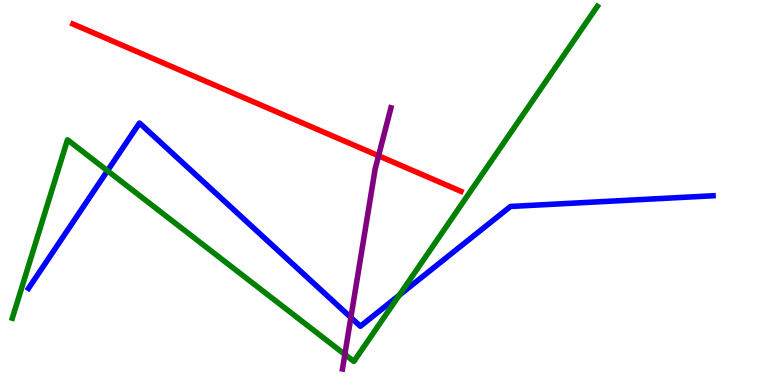[{'lines': ['blue', 'red'], 'intersections': []}, {'lines': ['green', 'red'], 'intersections': []}, {'lines': ['purple', 'red'], 'intersections': [{'x': 4.88, 'y': 5.95}]}, {'lines': ['blue', 'green'], 'intersections': [{'x': 1.39, 'y': 5.56}, {'x': 5.15, 'y': 2.33}]}, {'lines': ['blue', 'purple'], 'intersections': [{'x': 4.53, 'y': 1.75}]}, {'lines': ['green', 'purple'], 'intersections': [{'x': 4.45, 'y': 0.794}]}]